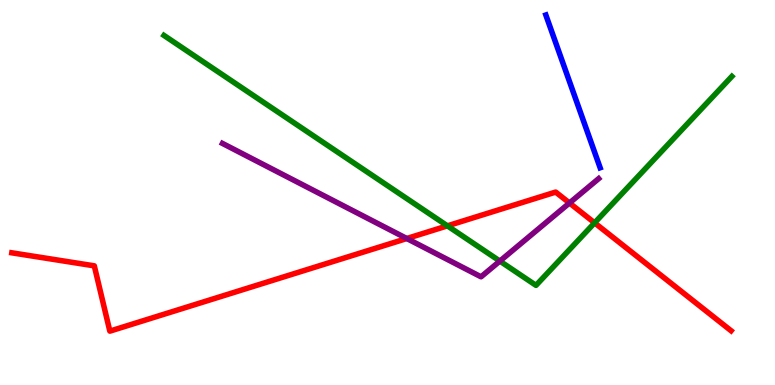[{'lines': ['blue', 'red'], 'intersections': []}, {'lines': ['green', 'red'], 'intersections': [{'x': 5.77, 'y': 4.13}, {'x': 7.67, 'y': 4.21}]}, {'lines': ['purple', 'red'], 'intersections': [{'x': 5.25, 'y': 3.8}, {'x': 7.35, 'y': 4.73}]}, {'lines': ['blue', 'green'], 'intersections': []}, {'lines': ['blue', 'purple'], 'intersections': []}, {'lines': ['green', 'purple'], 'intersections': [{'x': 6.45, 'y': 3.22}]}]